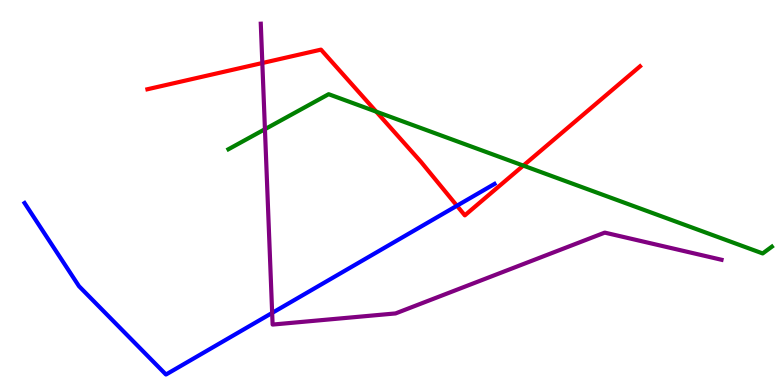[{'lines': ['blue', 'red'], 'intersections': [{'x': 5.9, 'y': 4.66}]}, {'lines': ['green', 'red'], 'intersections': [{'x': 4.85, 'y': 7.1}, {'x': 6.75, 'y': 5.7}]}, {'lines': ['purple', 'red'], 'intersections': [{'x': 3.38, 'y': 8.36}]}, {'lines': ['blue', 'green'], 'intersections': []}, {'lines': ['blue', 'purple'], 'intersections': [{'x': 3.51, 'y': 1.87}]}, {'lines': ['green', 'purple'], 'intersections': [{'x': 3.42, 'y': 6.64}]}]